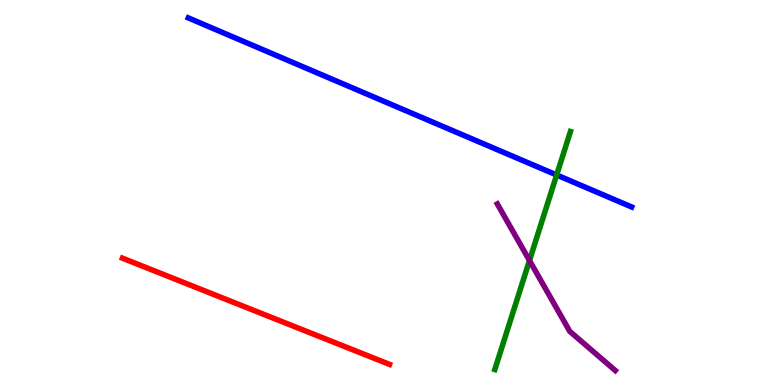[{'lines': ['blue', 'red'], 'intersections': []}, {'lines': ['green', 'red'], 'intersections': []}, {'lines': ['purple', 'red'], 'intersections': []}, {'lines': ['blue', 'green'], 'intersections': [{'x': 7.18, 'y': 5.45}]}, {'lines': ['blue', 'purple'], 'intersections': []}, {'lines': ['green', 'purple'], 'intersections': [{'x': 6.83, 'y': 3.23}]}]